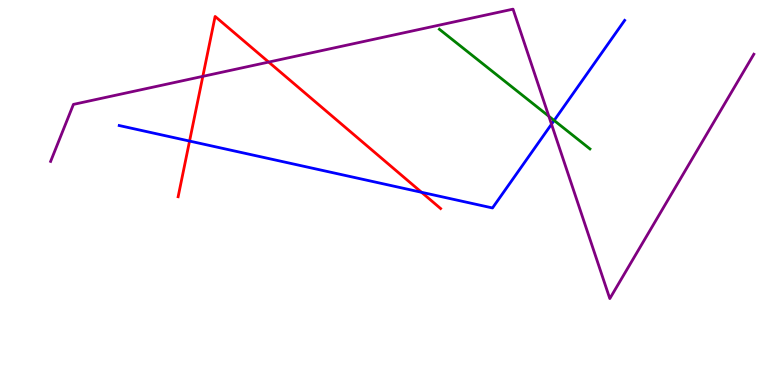[{'lines': ['blue', 'red'], 'intersections': [{'x': 2.45, 'y': 6.34}, {'x': 5.44, 'y': 5.01}]}, {'lines': ['green', 'red'], 'intersections': []}, {'lines': ['purple', 'red'], 'intersections': [{'x': 2.62, 'y': 8.02}, {'x': 3.47, 'y': 8.39}]}, {'lines': ['blue', 'green'], 'intersections': [{'x': 7.15, 'y': 6.87}]}, {'lines': ['blue', 'purple'], 'intersections': [{'x': 7.12, 'y': 6.77}]}, {'lines': ['green', 'purple'], 'intersections': [{'x': 7.08, 'y': 6.98}]}]